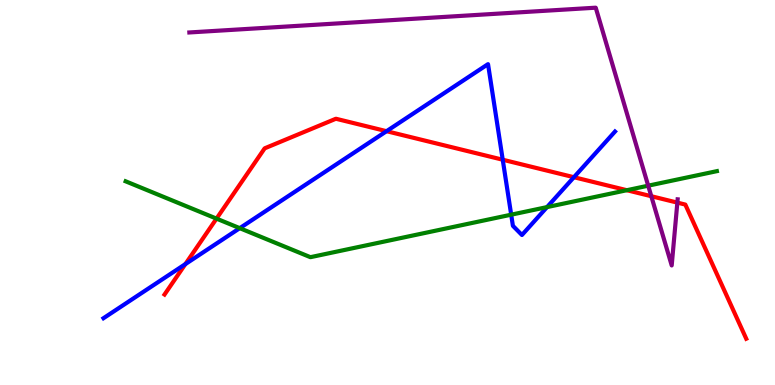[{'lines': ['blue', 'red'], 'intersections': [{'x': 2.39, 'y': 3.14}, {'x': 4.99, 'y': 6.59}, {'x': 6.49, 'y': 5.85}, {'x': 7.41, 'y': 5.4}]}, {'lines': ['green', 'red'], 'intersections': [{'x': 2.79, 'y': 4.32}, {'x': 8.09, 'y': 5.06}]}, {'lines': ['purple', 'red'], 'intersections': [{'x': 8.4, 'y': 4.9}, {'x': 8.74, 'y': 4.74}]}, {'lines': ['blue', 'green'], 'intersections': [{'x': 3.09, 'y': 4.07}, {'x': 6.6, 'y': 4.42}, {'x': 7.06, 'y': 4.62}]}, {'lines': ['blue', 'purple'], 'intersections': []}, {'lines': ['green', 'purple'], 'intersections': [{'x': 8.36, 'y': 5.18}]}]